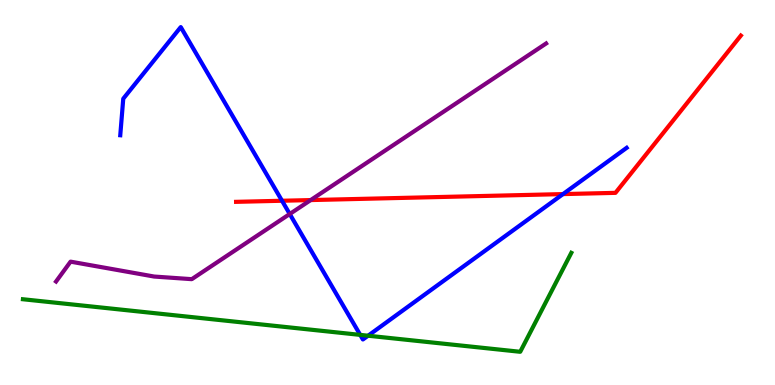[{'lines': ['blue', 'red'], 'intersections': [{'x': 3.64, 'y': 4.79}, {'x': 7.26, 'y': 4.96}]}, {'lines': ['green', 'red'], 'intersections': []}, {'lines': ['purple', 'red'], 'intersections': [{'x': 4.01, 'y': 4.8}]}, {'lines': ['blue', 'green'], 'intersections': [{'x': 4.65, 'y': 1.3}, {'x': 4.75, 'y': 1.28}]}, {'lines': ['blue', 'purple'], 'intersections': [{'x': 3.74, 'y': 4.44}]}, {'lines': ['green', 'purple'], 'intersections': []}]